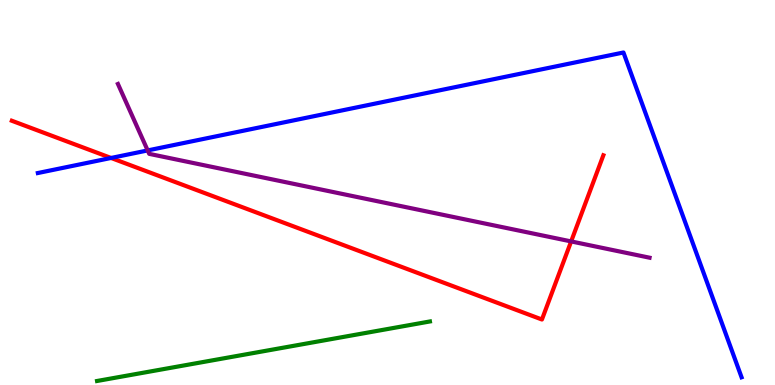[{'lines': ['blue', 'red'], 'intersections': [{'x': 1.43, 'y': 5.9}]}, {'lines': ['green', 'red'], 'intersections': []}, {'lines': ['purple', 'red'], 'intersections': [{'x': 7.37, 'y': 3.73}]}, {'lines': ['blue', 'green'], 'intersections': []}, {'lines': ['blue', 'purple'], 'intersections': [{'x': 1.91, 'y': 6.09}]}, {'lines': ['green', 'purple'], 'intersections': []}]